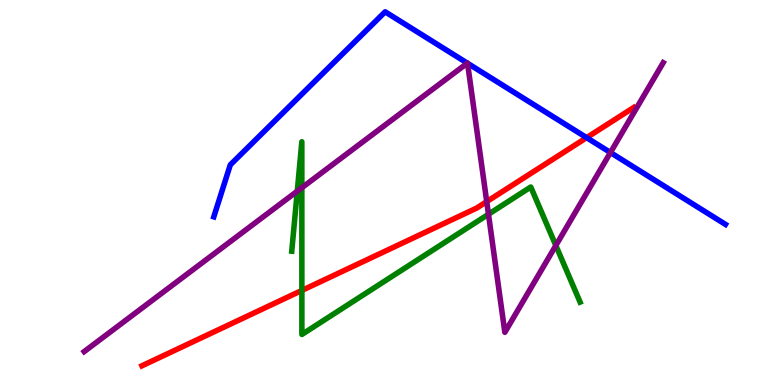[{'lines': ['blue', 'red'], 'intersections': [{'x': 7.57, 'y': 6.42}]}, {'lines': ['green', 'red'], 'intersections': [{'x': 3.9, 'y': 2.46}]}, {'lines': ['purple', 'red'], 'intersections': [{'x': 6.28, 'y': 4.76}]}, {'lines': ['blue', 'green'], 'intersections': []}, {'lines': ['blue', 'purple'], 'intersections': [{'x': 6.03, 'y': 8.36}, {'x': 6.03, 'y': 8.36}, {'x': 7.88, 'y': 6.04}]}, {'lines': ['green', 'purple'], 'intersections': [{'x': 3.84, 'y': 5.03}, {'x': 3.89, 'y': 5.12}, {'x': 6.3, 'y': 4.44}, {'x': 7.17, 'y': 3.62}]}]